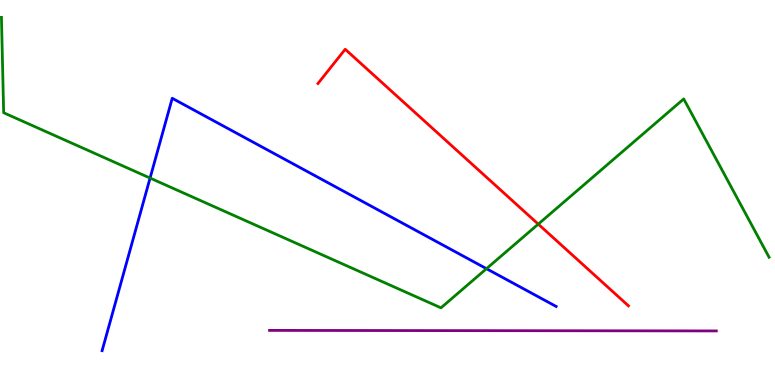[{'lines': ['blue', 'red'], 'intersections': []}, {'lines': ['green', 'red'], 'intersections': [{'x': 6.95, 'y': 4.18}]}, {'lines': ['purple', 'red'], 'intersections': []}, {'lines': ['blue', 'green'], 'intersections': [{'x': 1.94, 'y': 5.38}, {'x': 6.28, 'y': 3.02}]}, {'lines': ['blue', 'purple'], 'intersections': []}, {'lines': ['green', 'purple'], 'intersections': []}]